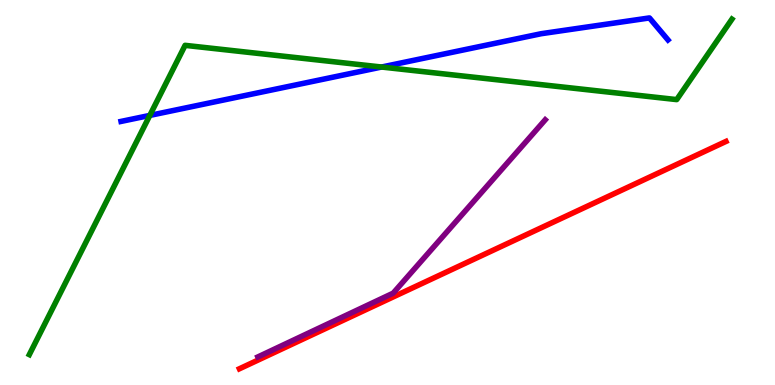[{'lines': ['blue', 'red'], 'intersections': []}, {'lines': ['green', 'red'], 'intersections': []}, {'lines': ['purple', 'red'], 'intersections': []}, {'lines': ['blue', 'green'], 'intersections': [{'x': 1.93, 'y': 7.0}, {'x': 4.92, 'y': 8.26}]}, {'lines': ['blue', 'purple'], 'intersections': []}, {'lines': ['green', 'purple'], 'intersections': []}]